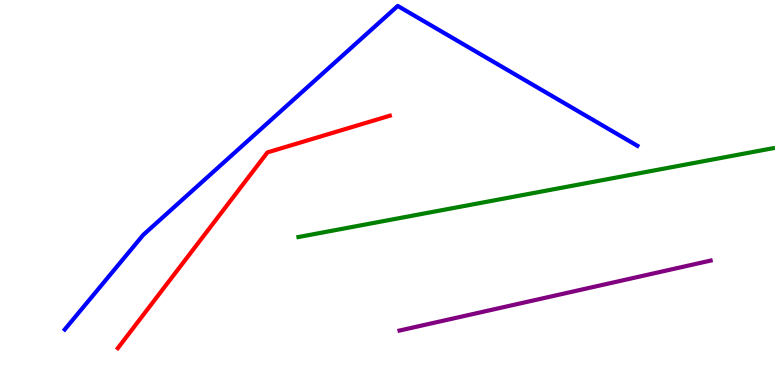[{'lines': ['blue', 'red'], 'intersections': []}, {'lines': ['green', 'red'], 'intersections': []}, {'lines': ['purple', 'red'], 'intersections': []}, {'lines': ['blue', 'green'], 'intersections': []}, {'lines': ['blue', 'purple'], 'intersections': []}, {'lines': ['green', 'purple'], 'intersections': []}]